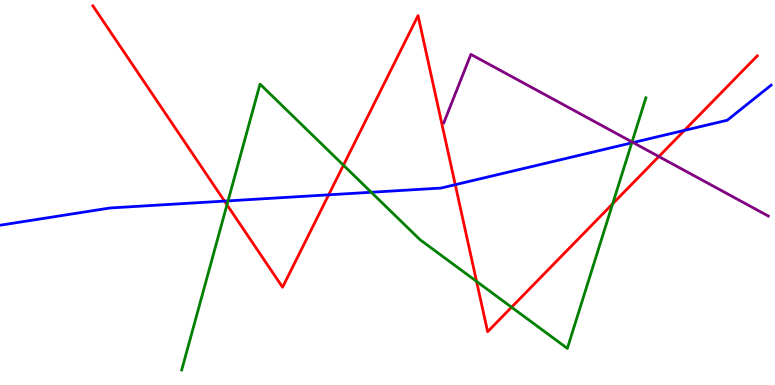[{'lines': ['blue', 'red'], 'intersections': [{'x': 2.9, 'y': 4.78}, {'x': 4.24, 'y': 4.94}, {'x': 5.87, 'y': 5.2}, {'x': 8.83, 'y': 6.61}]}, {'lines': ['green', 'red'], 'intersections': [{'x': 2.93, 'y': 4.68}, {'x': 4.43, 'y': 5.71}, {'x': 6.15, 'y': 2.69}, {'x': 6.6, 'y': 2.02}, {'x': 7.91, 'y': 4.71}]}, {'lines': ['purple', 'red'], 'intersections': [{'x': 8.5, 'y': 5.93}]}, {'lines': ['blue', 'green'], 'intersections': [{'x': 2.94, 'y': 4.78}, {'x': 4.79, 'y': 5.01}, {'x': 8.15, 'y': 6.29}]}, {'lines': ['blue', 'purple'], 'intersections': [{'x': 8.17, 'y': 6.3}]}, {'lines': ['green', 'purple'], 'intersections': [{'x': 8.16, 'y': 6.31}]}]